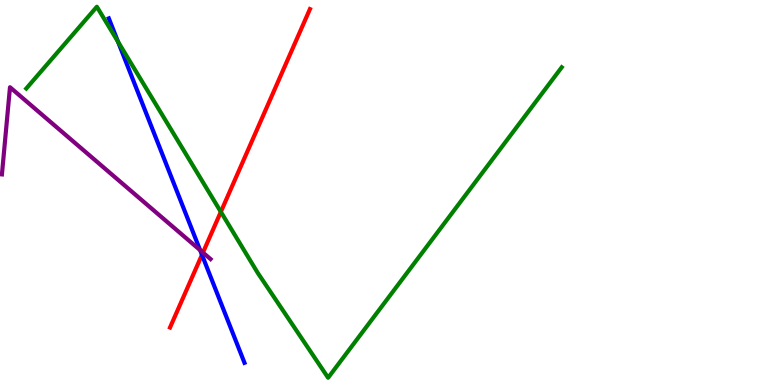[{'lines': ['blue', 'red'], 'intersections': [{'x': 2.61, 'y': 3.38}]}, {'lines': ['green', 'red'], 'intersections': [{'x': 2.85, 'y': 4.5}]}, {'lines': ['purple', 'red'], 'intersections': [{'x': 2.62, 'y': 3.44}]}, {'lines': ['blue', 'green'], 'intersections': [{'x': 1.52, 'y': 8.92}]}, {'lines': ['blue', 'purple'], 'intersections': [{'x': 2.58, 'y': 3.5}]}, {'lines': ['green', 'purple'], 'intersections': []}]